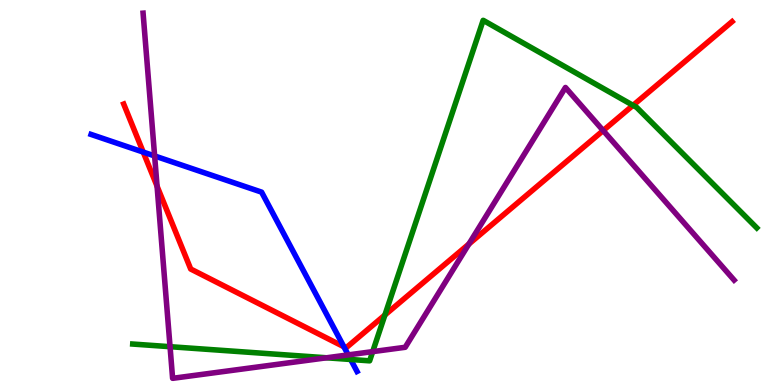[{'lines': ['blue', 'red'], 'intersections': [{'x': 1.85, 'y': 6.05}, {'x': 4.44, 'y': 0.993}]}, {'lines': ['green', 'red'], 'intersections': [{'x': 4.97, 'y': 1.82}, {'x': 8.17, 'y': 7.26}]}, {'lines': ['purple', 'red'], 'intersections': [{'x': 2.03, 'y': 5.16}, {'x': 6.05, 'y': 3.66}, {'x': 7.78, 'y': 6.61}]}, {'lines': ['blue', 'green'], 'intersections': [{'x': 4.52, 'y': 0.663}]}, {'lines': ['blue', 'purple'], 'intersections': [{'x': 2.0, 'y': 5.95}, {'x': 4.49, 'y': 0.782}]}, {'lines': ['green', 'purple'], 'intersections': [{'x': 2.19, 'y': 0.995}, {'x': 4.21, 'y': 0.707}, {'x': 4.81, 'y': 0.867}]}]